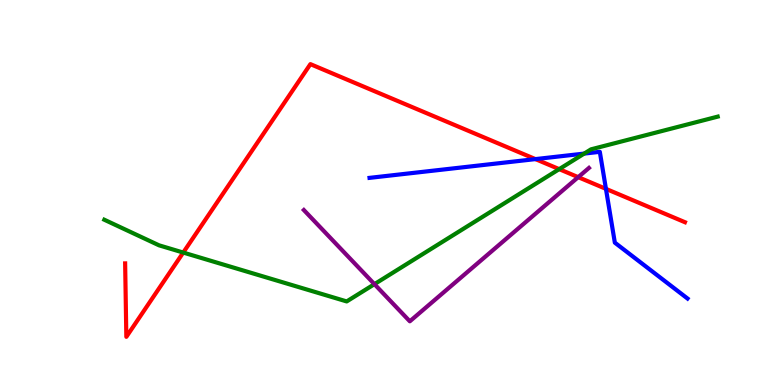[{'lines': ['blue', 'red'], 'intersections': [{'x': 6.91, 'y': 5.87}, {'x': 7.82, 'y': 5.09}]}, {'lines': ['green', 'red'], 'intersections': [{'x': 2.36, 'y': 3.44}, {'x': 7.22, 'y': 5.61}]}, {'lines': ['purple', 'red'], 'intersections': [{'x': 7.46, 'y': 5.4}]}, {'lines': ['blue', 'green'], 'intersections': [{'x': 7.54, 'y': 6.01}]}, {'lines': ['blue', 'purple'], 'intersections': []}, {'lines': ['green', 'purple'], 'intersections': [{'x': 4.83, 'y': 2.62}]}]